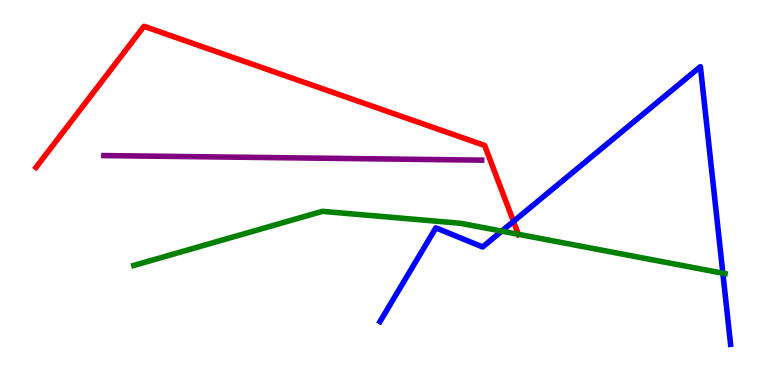[{'lines': ['blue', 'red'], 'intersections': [{'x': 6.63, 'y': 4.25}]}, {'lines': ['green', 'red'], 'intersections': [{'x': 6.69, 'y': 3.91}]}, {'lines': ['purple', 'red'], 'intersections': []}, {'lines': ['blue', 'green'], 'intersections': [{'x': 6.47, 'y': 4.0}, {'x': 9.33, 'y': 2.9}]}, {'lines': ['blue', 'purple'], 'intersections': []}, {'lines': ['green', 'purple'], 'intersections': []}]